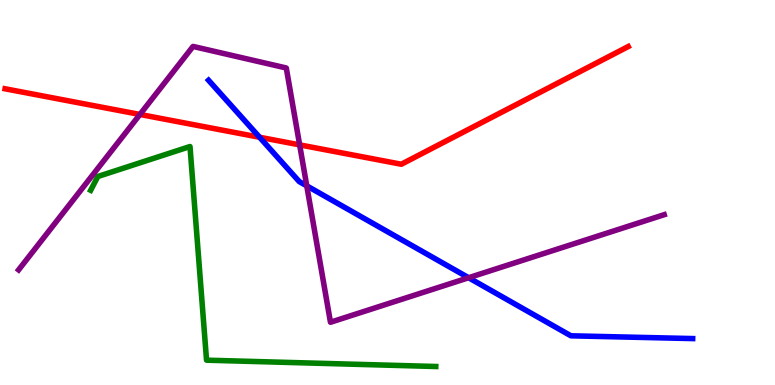[{'lines': ['blue', 'red'], 'intersections': [{'x': 3.35, 'y': 6.44}]}, {'lines': ['green', 'red'], 'intersections': []}, {'lines': ['purple', 'red'], 'intersections': [{'x': 1.81, 'y': 7.03}, {'x': 3.87, 'y': 6.24}]}, {'lines': ['blue', 'green'], 'intersections': []}, {'lines': ['blue', 'purple'], 'intersections': [{'x': 3.96, 'y': 5.17}, {'x': 6.05, 'y': 2.79}]}, {'lines': ['green', 'purple'], 'intersections': []}]